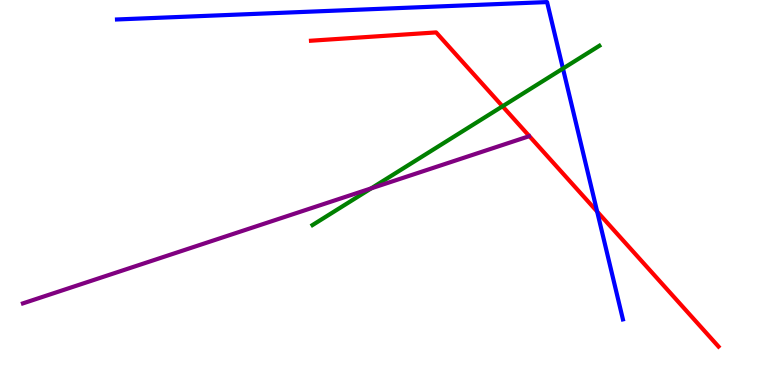[{'lines': ['blue', 'red'], 'intersections': [{'x': 7.71, 'y': 4.51}]}, {'lines': ['green', 'red'], 'intersections': [{'x': 6.48, 'y': 7.24}]}, {'lines': ['purple', 'red'], 'intersections': []}, {'lines': ['blue', 'green'], 'intersections': [{'x': 7.26, 'y': 8.22}]}, {'lines': ['blue', 'purple'], 'intersections': []}, {'lines': ['green', 'purple'], 'intersections': [{'x': 4.79, 'y': 5.11}]}]